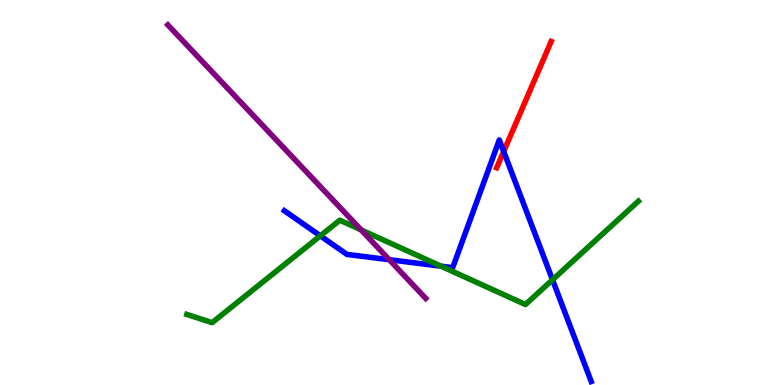[{'lines': ['blue', 'red'], 'intersections': [{'x': 6.5, 'y': 6.06}]}, {'lines': ['green', 'red'], 'intersections': []}, {'lines': ['purple', 'red'], 'intersections': []}, {'lines': ['blue', 'green'], 'intersections': [{'x': 4.13, 'y': 3.87}, {'x': 5.69, 'y': 3.09}, {'x': 7.13, 'y': 2.73}]}, {'lines': ['blue', 'purple'], 'intersections': [{'x': 5.02, 'y': 3.25}]}, {'lines': ['green', 'purple'], 'intersections': [{'x': 4.66, 'y': 4.03}]}]